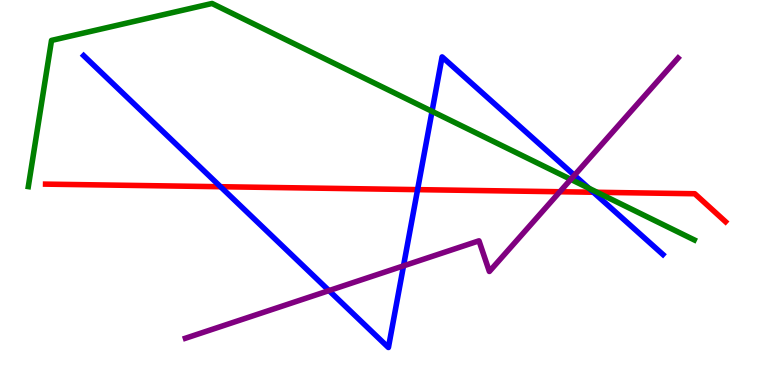[{'lines': ['blue', 'red'], 'intersections': [{'x': 2.85, 'y': 5.15}, {'x': 5.39, 'y': 5.07}, {'x': 7.66, 'y': 5.01}]}, {'lines': ['green', 'red'], 'intersections': [{'x': 7.7, 'y': 5.01}]}, {'lines': ['purple', 'red'], 'intersections': [{'x': 7.22, 'y': 5.02}]}, {'lines': ['blue', 'green'], 'intersections': [{'x': 5.57, 'y': 7.11}, {'x': 7.6, 'y': 5.11}]}, {'lines': ['blue', 'purple'], 'intersections': [{'x': 4.25, 'y': 2.45}, {'x': 5.21, 'y': 3.09}, {'x': 7.41, 'y': 5.45}]}, {'lines': ['green', 'purple'], 'intersections': [{'x': 7.37, 'y': 5.34}]}]